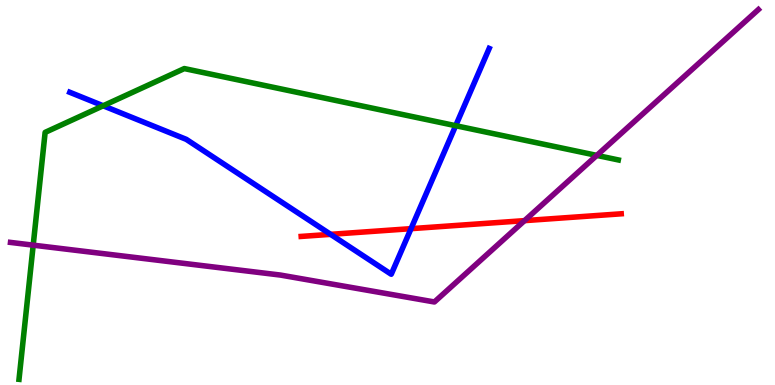[{'lines': ['blue', 'red'], 'intersections': [{'x': 4.27, 'y': 3.91}, {'x': 5.3, 'y': 4.06}]}, {'lines': ['green', 'red'], 'intersections': []}, {'lines': ['purple', 'red'], 'intersections': [{'x': 6.77, 'y': 4.27}]}, {'lines': ['blue', 'green'], 'intersections': [{'x': 1.33, 'y': 7.25}, {'x': 5.88, 'y': 6.74}]}, {'lines': ['blue', 'purple'], 'intersections': []}, {'lines': ['green', 'purple'], 'intersections': [{'x': 0.428, 'y': 3.63}, {'x': 7.7, 'y': 5.96}]}]